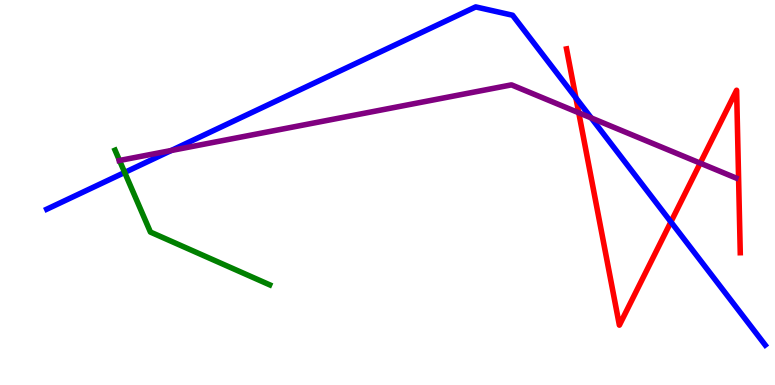[{'lines': ['blue', 'red'], 'intersections': [{'x': 7.43, 'y': 7.46}, {'x': 8.66, 'y': 4.24}]}, {'lines': ['green', 'red'], 'intersections': []}, {'lines': ['purple', 'red'], 'intersections': [{'x': 7.47, 'y': 7.07}, {'x': 9.04, 'y': 5.76}]}, {'lines': ['blue', 'green'], 'intersections': [{'x': 1.61, 'y': 5.52}]}, {'lines': ['blue', 'purple'], 'intersections': [{'x': 2.21, 'y': 6.09}, {'x': 7.63, 'y': 6.94}]}, {'lines': ['green', 'purple'], 'intersections': [{'x': 1.54, 'y': 5.83}]}]